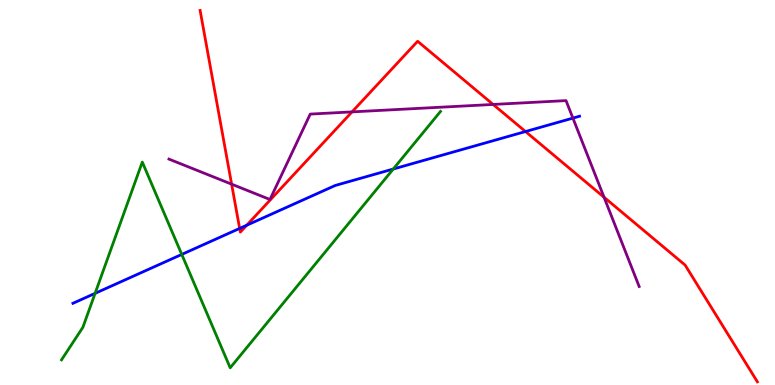[{'lines': ['blue', 'red'], 'intersections': [{'x': 3.09, 'y': 4.07}, {'x': 3.18, 'y': 4.15}, {'x': 6.78, 'y': 6.58}]}, {'lines': ['green', 'red'], 'intersections': []}, {'lines': ['purple', 'red'], 'intersections': [{'x': 2.99, 'y': 5.22}, {'x': 4.54, 'y': 7.09}, {'x': 6.36, 'y': 7.29}, {'x': 7.79, 'y': 4.88}]}, {'lines': ['blue', 'green'], 'intersections': [{'x': 1.23, 'y': 2.38}, {'x': 2.35, 'y': 3.39}, {'x': 5.07, 'y': 5.61}]}, {'lines': ['blue', 'purple'], 'intersections': [{'x': 7.39, 'y': 6.93}]}, {'lines': ['green', 'purple'], 'intersections': []}]